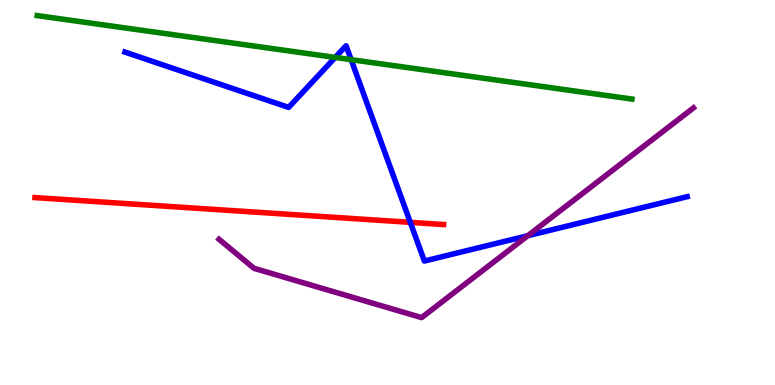[{'lines': ['blue', 'red'], 'intersections': [{'x': 5.29, 'y': 4.22}]}, {'lines': ['green', 'red'], 'intersections': []}, {'lines': ['purple', 'red'], 'intersections': []}, {'lines': ['blue', 'green'], 'intersections': [{'x': 4.33, 'y': 8.51}, {'x': 4.53, 'y': 8.45}]}, {'lines': ['blue', 'purple'], 'intersections': [{'x': 6.81, 'y': 3.88}]}, {'lines': ['green', 'purple'], 'intersections': []}]